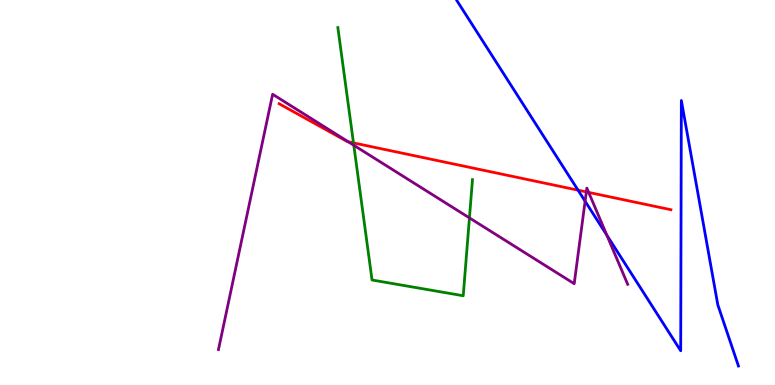[{'lines': ['blue', 'red'], 'intersections': [{'x': 7.46, 'y': 5.06}]}, {'lines': ['green', 'red'], 'intersections': [{'x': 4.56, 'y': 6.29}]}, {'lines': ['purple', 'red'], 'intersections': [{'x': 4.49, 'y': 6.32}, {'x': 7.57, 'y': 5.02}, {'x': 7.6, 'y': 5.0}]}, {'lines': ['blue', 'green'], 'intersections': []}, {'lines': ['blue', 'purple'], 'intersections': [{'x': 7.55, 'y': 4.77}, {'x': 7.83, 'y': 3.89}]}, {'lines': ['green', 'purple'], 'intersections': [{'x': 4.57, 'y': 6.23}, {'x': 6.06, 'y': 4.34}]}]